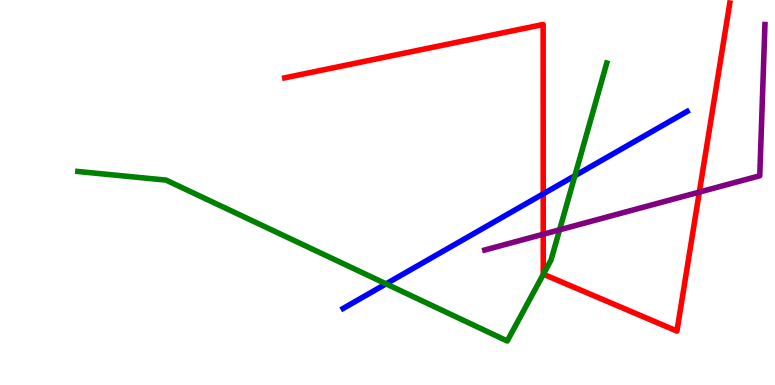[{'lines': ['blue', 'red'], 'intersections': [{'x': 7.01, 'y': 4.96}]}, {'lines': ['green', 'red'], 'intersections': [{'x': 7.01, 'y': 2.88}]}, {'lines': ['purple', 'red'], 'intersections': [{'x': 7.01, 'y': 3.92}, {'x': 9.02, 'y': 5.01}]}, {'lines': ['blue', 'green'], 'intersections': [{'x': 4.98, 'y': 2.63}, {'x': 7.42, 'y': 5.44}]}, {'lines': ['blue', 'purple'], 'intersections': []}, {'lines': ['green', 'purple'], 'intersections': [{'x': 7.22, 'y': 4.03}]}]